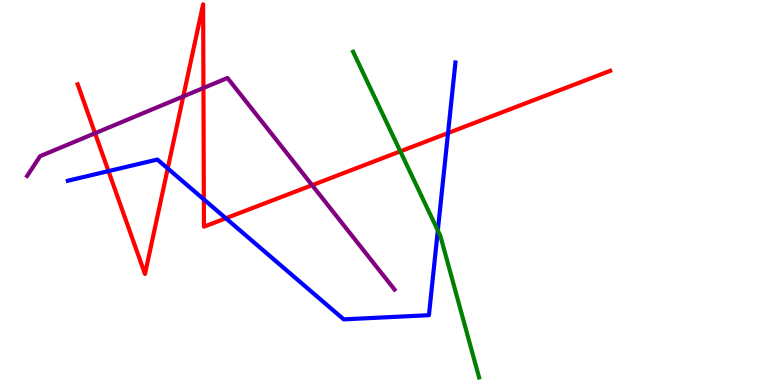[{'lines': ['blue', 'red'], 'intersections': [{'x': 1.4, 'y': 5.56}, {'x': 2.16, 'y': 5.63}, {'x': 2.63, 'y': 4.82}, {'x': 2.91, 'y': 4.33}, {'x': 5.78, 'y': 6.54}]}, {'lines': ['green', 'red'], 'intersections': [{'x': 5.17, 'y': 6.07}]}, {'lines': ['purple', 'red'], 'intersections': [{'x': 1.23, 'y': 6.54}, {'x': 2.36, 'y': 7.5}, {'x': 2.63, 'y': 7.71}, {'x': 4.03, 'y': 5.19}]}, {'lines': ['blue', 'green'], 'intersections': [{'x': 5.65, 'y': 4.01}]}, {'lines': ['blue', 'purple'], 'intersections': []}, {'lines': ['green', 'purple'], 'intersections': []}]